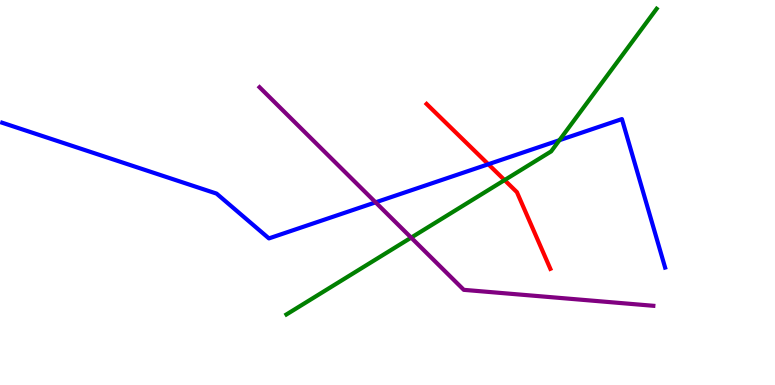[{'lines': ['blue', 'red'], 'intersections': [{'x': 6.3, 'y': 5.73}]}, {'lines': ['green', 'red'], 'intersections': [{'x': 6.51, 'y': 5.32}]}, {'lines': ['purple', 'red'], 'intersections': []}, {'lines': ['blue', 'green'], 'intersections': [{'x': 7.22, 'y': 6.36}]}, {'lines': ['blue', 'purple'], 'intersections': [{'x': 4.85, 'y': 4.74}]}, {'lines': ['green', 'purple'], 'intersections': [{'x': 5.31, 'y': 3.83}]}]